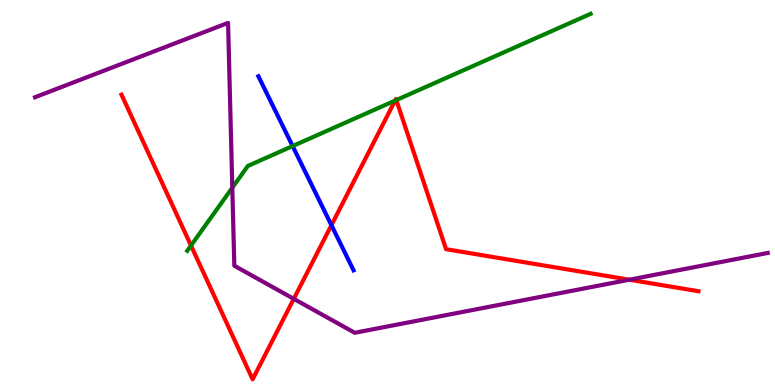[{'lines': ['blue', 'red'], 'intersections': [{'x': 4.28, 'y': 4.15}]}, {'lines': ['green', 'red'], 'intersections': [{'x': 2.46, 'y': 3.62}, {'x': 5.1, 'y': 7.39}, {'x': 5.11, 'y': 7.4}]}, {'lines': ['purple', 'red'], 'intersections': [{'x': 3.79, 'y': 2.24}, {'x': 8.12, 'y': 2.73}]}, {'lines': ['blue', 'green'], 'intersections': [{'x': 3.78, 'y': 6.21}]}, {'lines': ['blue', 'purple'], 'intersections': []}, {'lines': ['green', 'purple'], 'intersections': [{'x': 3.0, 'y': 5.12}]}]